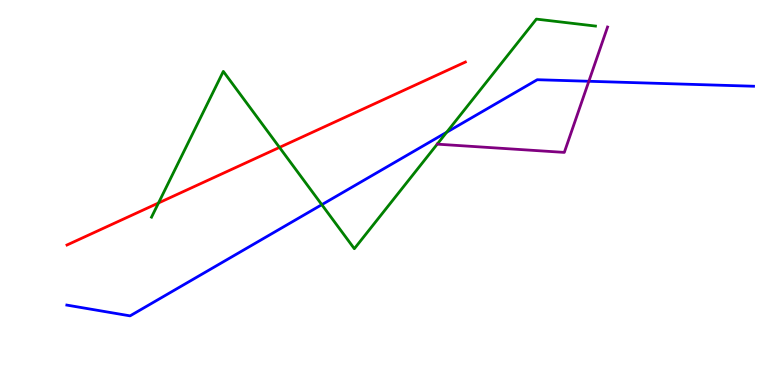[{'lines': ['blue', 'red'], 'intersections': []}, {'lines': ['green', 'red'], 'intersections': [{'x': 2.05, 'y': 4.73}, {'x': 3.61, 'y': 6.17}]}, {'lines': ['purple', 'red'], 'intersections': []}, {'lines': ['blue', 'green'], 'intersections': [{'x': 4.15, 'y': 4.68}, {'x': 5.76, 'y': 6.56}]}, {'lines': ['blue', 'purple'], 'intersections': [{'x': 7.6, 'y': 7.89}]}, {'lines': ['green', 'purple'], 'intersections': []}]